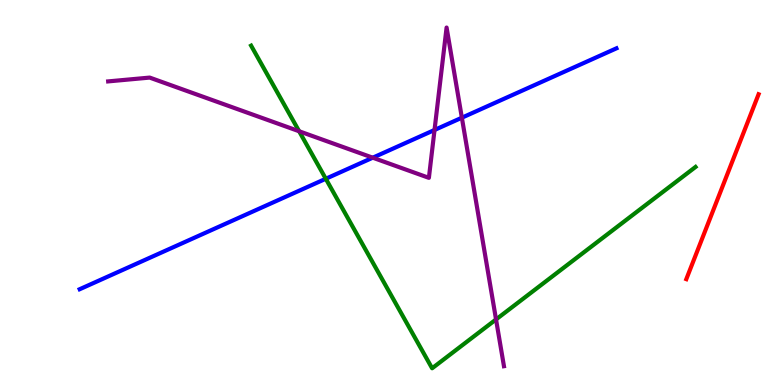[{'lines': ['blue', 'red'], 'intersections': []}, {'lines': ['green', 'red'], 'intersections': []}, {'lines': ['purple', 'red'], 'intersections': []}, {'lines': ['blue', 'green'], 'intersections': [{'x': 4.2, 'y': 5.36}]}, {'lines': ['blue', 'purple'], 'intersections': [{'x': 4.81, 'y': 5.9}, {'x': 5.61, 'y': 6.62}, {'x': 5.96, 'y': 6.94}]}, {'lines': ['green', 'purple'], 'intersections': [{'x': 3.86, 'y': 6.59}, {'x': 6.4, 'y': 1.7}]}]